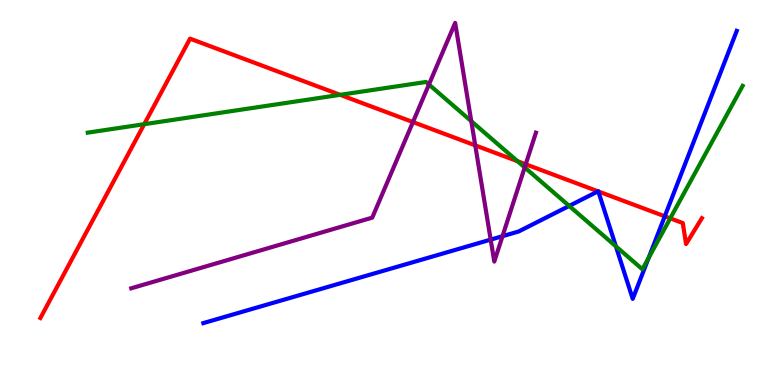[{'lines': ['blue', 'red'], 'intersections': [{'x': 7.72, 'y': 5.03}, {'x': 7.72, 'y': 5.03}, {'x': 8.58, 'y': 4.38}]}, {'lines': ['green', 'red'], 'intersections': [{'x': 1.86, 'y': 6.77}, {'x': 4.39, 'y': 7.54}, {'x': 6.68, 'y': 5.81}, {'x': 8.65, 'y': 4.33}]}, {'lines': ['purple', 'red'], 'intersections': [{'x': 5.33, 'y': 6.83}, {'x': 6.13, 'y': 6.22}, {'x': 6.78, 'y': 5.73}]}, {'lines': ['blue', 'green'], 'intersections': [{'x': 7.34, 'y': 4.65}, {'x': 7.95, 'y': 3.6}, {'x': 8.37, 'y': 3.3}]}, {'lines': ['blue', 'purple'], 'intersections': [{'x': 6.33, 'y': 3.78}, {'x': 6.48, 'y': 3.87}]}, {'lines': ['green', 'purple'], 'intersections': [{'x': 5.53, 'y': 7.8}, {'x': 6.08, 'y': 6.85}, {'x': 6.77, 'y': 5.65}]}]